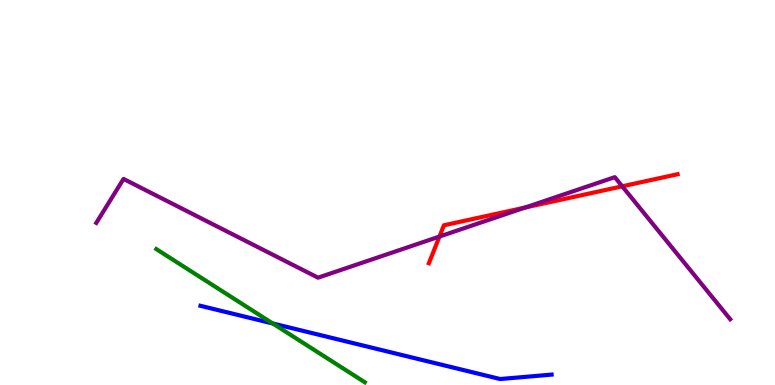[{'lines': ['blue', 'red'], 'intersections': []}, {'lines': ['green', 'red'], 'intersections': []}, {'lines': ['purple', 'red'], 'intersections': [{'x': 5.67, 'y': 3.86}, {'x': 6.78, 'y': 4.61}, {'x': 8.03, 'y': 5.16}]}, {'lines': ['blue', 'green'], 'intersections': [{'x': 3.52, 'y': 1.6}]}, {'lines': ['blue', 'purple'], 'intersections': []}, {'lines': ['green', 'purple'], 'intersections': []}]